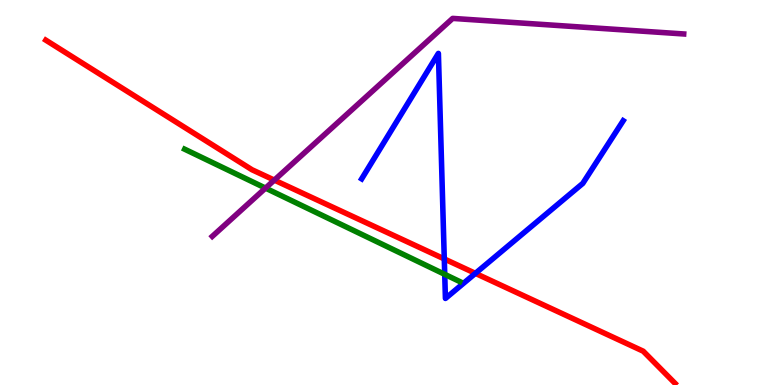[{'lines': ['blue', 'red'], 'intersections': [{'x': 5.73, 'y': 3.27}, {'x': 6.13, 'y': 2.9}]}, {'lines': ['green', 'red'], 'intersections': []}, {'lines': ['purple', 'red'], 'intersections': [{'x': 3.54, 'y': 5.32}]}, {'lines': ['blue', 'green'], 'intersections': [{'x': 5.74, 'y': 2.87}]}, {'lines': ['blue', 'purple'], 'intersections': []}, {'lines': ['green', 'purple'], 'intersections': [{'x': 3.43, 'y': 5.11}]}]